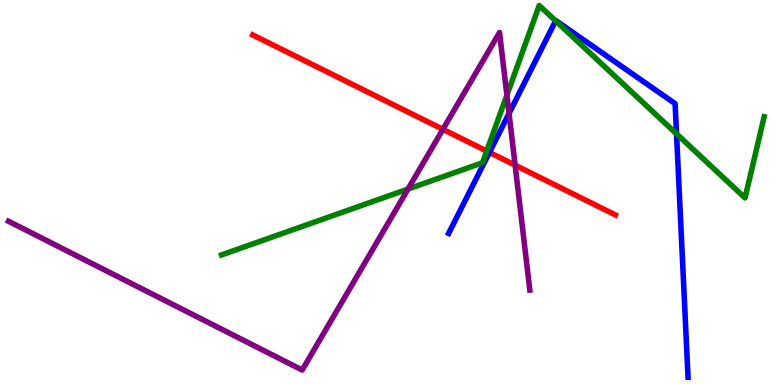[{'lines': ['blue', 'red'], 'intersections': [{'x': 6.32, 'y': 6.04}]}, {'lines': ['green', 'red'], 'intersections': [{'x': 6.28, 'y': 6.08}]}, {'lines': ['purple', 'red'], 'intersections': [{'x': 5.72, 'y': 6.64}, {'x': 6.65, 'y': 5.71}]}, {'lines': ['blue', 'green'], 'intersections': [{'x': 7.17, 'y': 9.46}, {'x': 8.73, 'y': 6.52}]}, {'lines': ['blue', 'purple'], 'intersections': [{'x': 6.57, 'y': 7.05}]}, {'lines': ['green', 'purple'], 'intersections': [{'x': 5.26, 'y': 5.09}, {'x': 6.54, 'y': 7.53}]}]